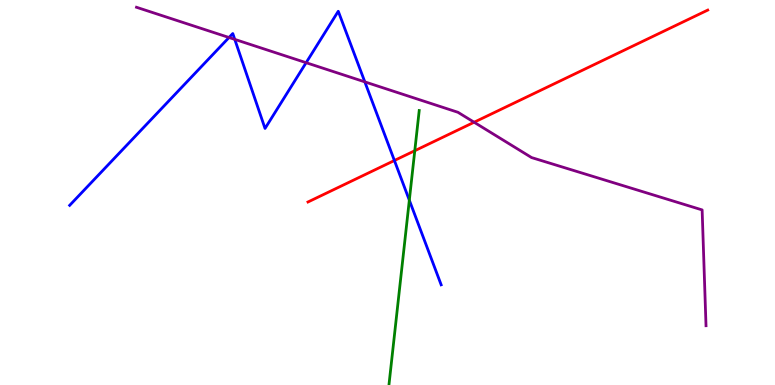[{'lines': ['blue', 'red'], 'intersections': [{'x': 5.09, 'y': 5.83}]}, {'lines': ['green', 'red'], 'intersections': [{'x': 5.35, 'y': 6.09}]}, {'lines': ['purple', 'red'], 'intersections': [{'x': 6.12, 'y': 6.83}]}, {'lines': ['blue', 'green'], 'intersections': [{'x': 5.28, 'y': 4.8}]}, {'lines': ['blue', 'purple'], 'intersections': [{'x': 2.96, 'y': 9.03}, {'x': 3.03, 'y': 8.98}, {'x': 3.95, 'y': 8.37}, {'x': 4.71, 'y': 7.87}]}, {'lines': ['green', 'purple'], 'intersections': []}]